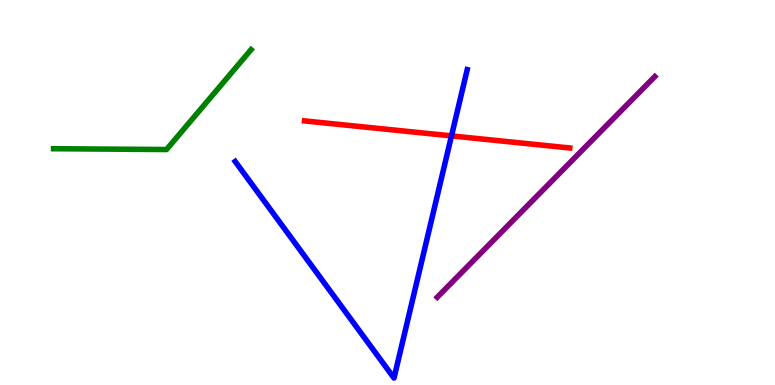[{'lines': ['blue', 'red'], 'intersections': [{'x': 5.83, 'y': 6.47}]}, {'lines': ['green', 'red'], 'intersections': []}, {'lines': ['purple', 'red'], 'intersections': []}, {'lines': ['blue', 'green'], 'intersections': []}, {'lines': ['blue', 'purple'], 'intersections': []}, {'lines': ['green', 'purple'], 'intersections': []}]